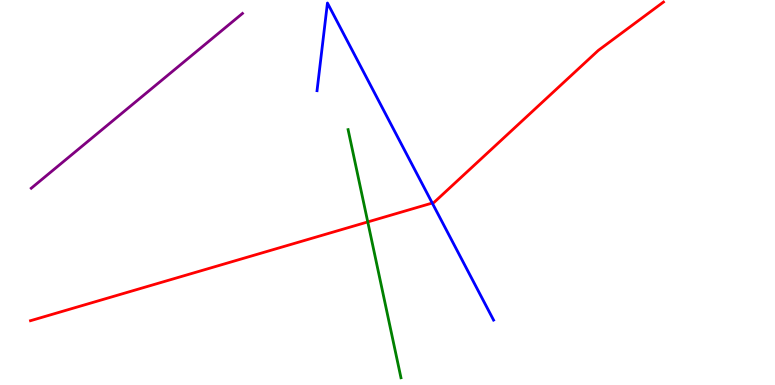[{'lines': ['blue', 'red'], 'intersections': [{'x': 5.58, 'y': 4.73}]}, {'lines': ['green', 'red'], 'intersections': [{'x': 4.75, 'y': 4.24}]}, {'lines': ['purple', 'red'], 'intersections': []}, {'lines': ['blue', 'green'], 'intersections': []}, {'lines': ['blue', 'purple'], 'intersections': []}, {'lines': ['green', 'purple'], 'intersections': []}]